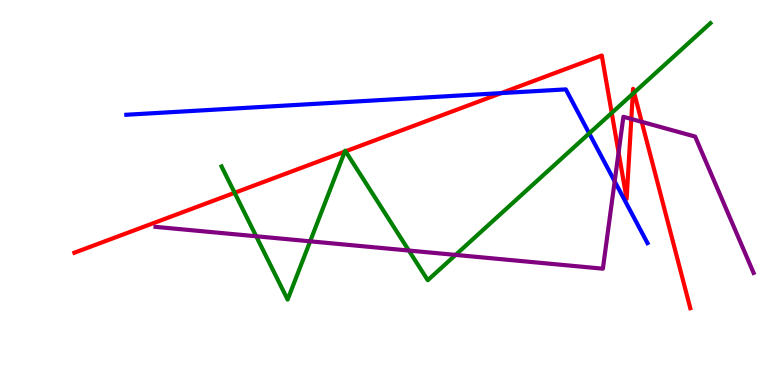[{'lines': ['blue', 'red'], 'intersections': [{'x': 6.47, 'y': 7.58}]}, {'lines': ['green', 'red'], 'intersections': [{'x': 3.03, 'y': 4.99}, {'x': 4.45, 'y': 6.06}, {'x': 4.46, 'y': 6.07}, {'x': 7.89, 'y': 7.07}, {'x': 8.16, 'y': 7.56}, {'x': 8.18, 'y': 7.59}]}, {'lines': ['purple', 'red'], 'intersections': [{'x': 7.98, 'y': 6.04}, {'x': 8.15, 'y': 6.91}, {'x': 8.28, 'y': 6.84}]}, {'lines': ['blue', 'green'], 'intersections': [{'x': 7.6, 'y': 6.53}]}, {'lines': ['blue', 'purple'], 'intersections': [{'x': 7.93, 'y': 5.29}]}, {'lines': ['green', 'purple'], 'intersections': [{'x': 3.31, 'y': 3.86}, {'x': 4.0, 'y': 3.73}, {'x': 5.28, 'y': 3.49}, {'x': 5.88, 'y': 3.38}]}]